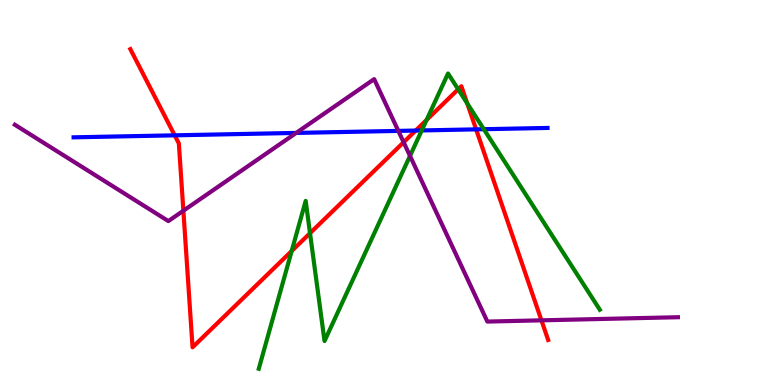[{'lines': ['blue', 'red'], 'intersections': [{'x': 2.25, 'y': 6.48}, {'x': 5.36, 'y': 6.61}, {'x': 6.14, 'y': 6.64}]}, {'lines': ['green', 'red'], 'intersections': [{'x': 3.76, 'y': 3.48}, {'x': 4.0, 'y': 3.94}, {'x': 5.5, 'y': 6.88}, {'x': 5.91, 'y': 7.68}, {'x': 6.03, 'y': 7.31}]}, {'lines': ['purple', 'red'], 'intersections': [{'x': 2.37, 'y': 4.53}, {'x': 5.21, 'y': 6.31}, {'x': 6.99, 'y': 1.68}]}, {'lines': ['blue', 'green'], 'intersections': [{'x': 5.44, 'y': 6.61}, {'x': 6.24, 'y': 6.64}]}, {'lines': ['blue', 'purple'], 'intersections': [{'x': 3.82, 'y': 6.55}, {'x': 5.14, 'y': 6.6}]}, {'lines': ['green', 'purple'], 'intersections': [{'x': 5.29, 'y': 5.95}]}]